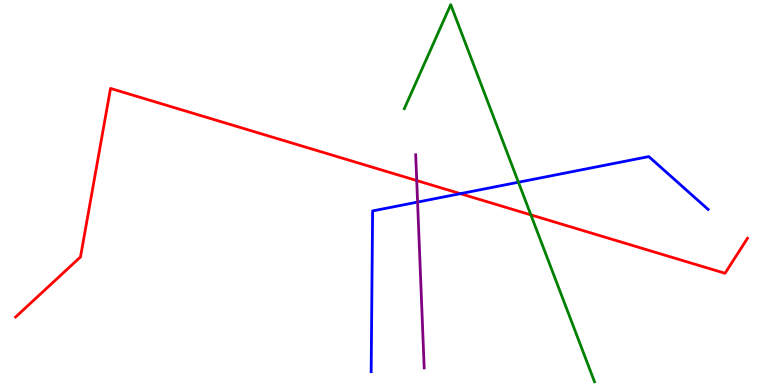[{'lines': ['blue', 'red'], 'intersections': [{'x': 5.94, 'y': 4.97}]}, {'lines': ['green', 'red'], 'intersections': [{'x': 6.85, 'y': 4.42}]}, {'lines': ['purple', 'red'], 'intersections': [{'x': 5.38, 'y': 5.31}]}, {'lines': ['blue', 'green'], 'intersections': [{'x': 6.69, 'y': 5.27}]}, {'lines': ['blue', 'purple'], 'intersections': [{'x': 5.39, 'y': 4.75}]}, {'lines': ['green', 'purple'], 'intersections': []}]